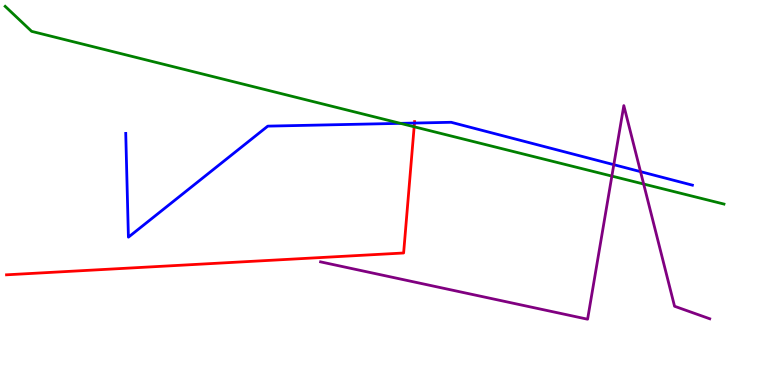[{'lines': ['blue', 'red'], 'intersections': [{'x': 5.35, 'y': 6.8}]}, {'lines': ['green', 'red'], 'intersections': [{'x': 5.34, 'y': 6.71}]}, {'lines': ['purple', 'red'], 'intersections': []}, {'lines': ['blue', 'green'], 'intersections': [{'x': 5.17, 'y': 6.8}]}, {'lines': ['blue', 'purple'], 'intersections': [{'x': 7.92, 'y': 5.72}, {'x': 8.26, 'y': 5.54}]}, {'lines': ['green', 'purple'], 'intersections': [{'x': 7.9, 'y': 5.43}, {'x': 8.31, 'y': 5.22}]}]